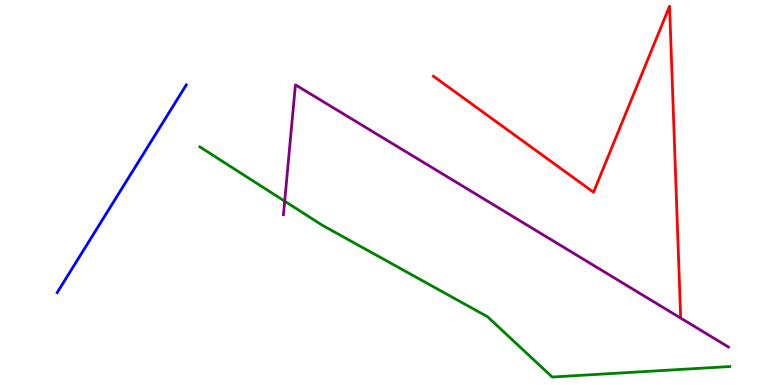[{'lines': ['blue', 'red'], 'intersections': []}, {'lines': ['green', 'red'], 'intersections': []}, {'lines': ['purple', 'red'], 'intersections': []}, {'lines': ['blue', 'green'], 'intersections': []}, {'lines': ['blue', 'purple'], 'intersections': []}, {'lines': ['green', 'purple'], 'intersections': [{'x': 3.67, 'y': 4.77}]}]